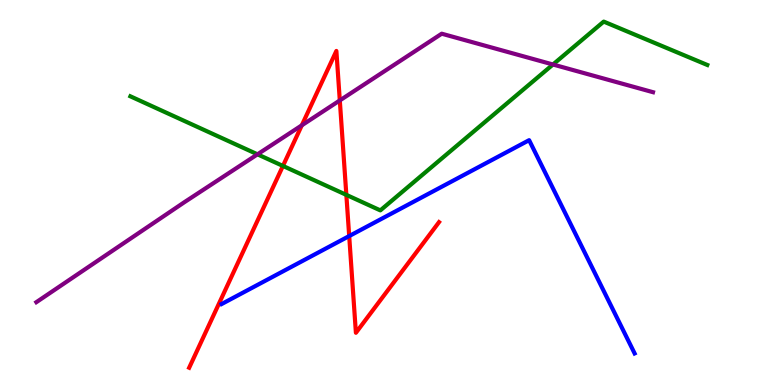[{'lines': ['blue', 'red'], 'intersections': [{'x': 4.51, 'y': 3.87}]}, {'lines': ['green', 'red'], 'intersections': [{'x': 3.65, 'y': 5.69}, {'x': 4.47, 'y': 4.94}]}, {'lines': ['purple', 'red'], 'intersections': [{'x': 3.89, 'y': 6.75}, {'x': 4.38, 'y': 7.39}]}, {'lines': ['blue', 'green'], 'intersections': []}, {'lines': ['blue', 'purple'], 'intersections': []}, {'lines': ['green', 'purple'], 'intersections': [{'x': 3.32, 'y': 5.99}, {'x': 7.13, 'y': 8.32}]}]